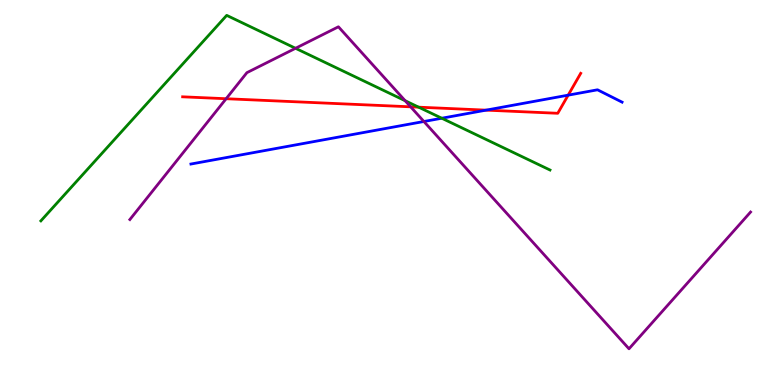[{'lines': ['blue', 'red'], 'intersections': [{'x': 6.27, 'y': 7.14}, {'x': 7.33, 'y': 7.53}]}, {'lines': ['green', 'red'], 'intersections': [{'x': 5.4, 'y': 7.22}]}, {'lines': ['purple', 'red'], 'intersections': [{'x': 2.92, 'y': 7.44}, {'x': 5.3, 'y': 7.23}]}, {'lines': ['blue', 'green'], 'intersections': [{'x': 5.7, 'y': 6.93}]}, {'lines': ['blue', 'purple'], 'intersections': [{'x': 5.47, 'y': 6.84}]}, {'lines': ['green', 'purple'], 'intersections': [{'x': 3.81, 'y': 8.75}, {'x': 5.23, 'y': 7.38}]}]